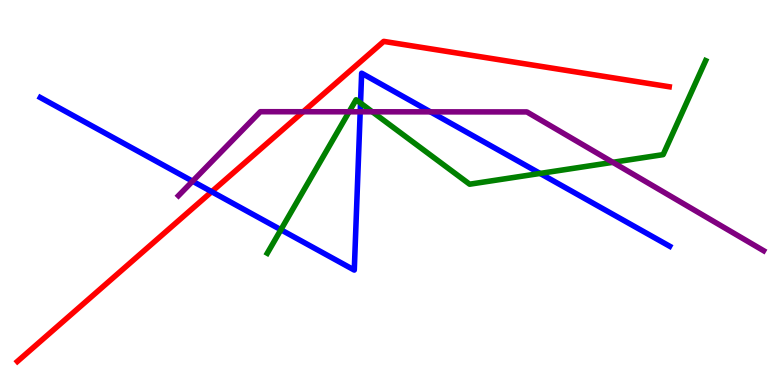[{'lines': ['blue', 'red'], 'intersections': [{'x': 2.73, 'y': 5.02}]}, {'lines': ['green', 'red'], 'intersections': []}, {'lines': ['purple', 'red'], 'intersections': [{'x': 3.91, 'y': 7.1}]}, {'lines': ['blue', 'green'], 'intersections': [{'x': 3.62, 'y': 4.03}, {'x': 4.65, 'y': 7.32}, {'x': 6.97, 'y': 5.5}]}, {'lines': ['blue', 'purple'], 'intersections': [{'x': 2.49, 'y': 5.29}, {'x': 4.65, 'y': 7.1}, {'x': 5.55, 'y': 7.09}]}, {'lines': ['green', 'purple'], 'intersections': [{'x': 4.5, 'y': 7.1}, {'x': 4.8, 'y': 7.1}, {'x': 7.91, 'y': 5.78}]}]